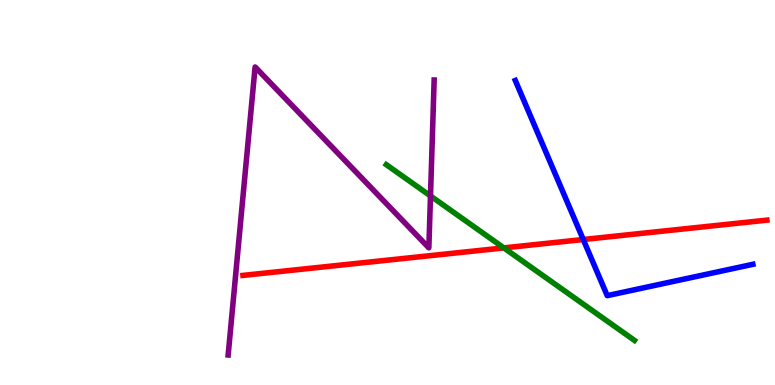[{'lines': ['blue', 'red'], 'intersections': [{'x': 7.53, 'y': 3.78}]}, {'lines': ['green', 'red'], 'intersections': [{'x': 6.5, 'y': 3.56}]}, {'lines': ['purple', 'red'], 'intersections': []}, {'lines': ['blue', 'green'], 'intersections': []}, {'lines': ['blue', 'purple'], 'intersections': []}, {'lines': ['green', 'purple'], 'intersections': [{'x': 5.55, 'y': 4.91}]}]